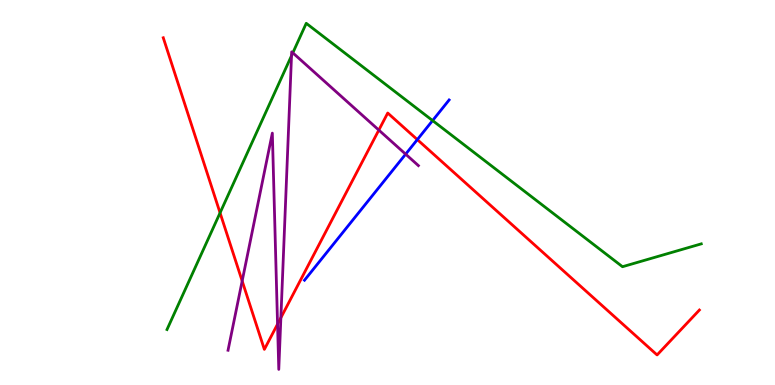[{'lines': ['blue', 'red'], 'intersections': [{'x': 5.38, 'y': 6.37}]}, {'lines': ['green', 'red'], 'intersections': [{'x': 2.84, 'y': 4.47}]}, {'lines': ['purple', 'red'], 'intersections': [{'x': 3.12, 'y': 2.7}, {'x': 3.58, 'y': 1.58}, {'x': 3.62, 'y': 1.75}, {'x': 4.89, 'y': 6.62}]}, {'lines': ['blue', 'green'], 'intersections': [{'x': 5.58, 'y': 6.87}]}, {'lines': ['blue', 'purple'], 'intersections': [{'x': 5.23, 'y': 6.0}]}, {'lines': ['green', 'purple'], 'intersections': [{'x': 3.76, 'y': 8.55}, {'x': 3.78, 'y': 8.63}]}]